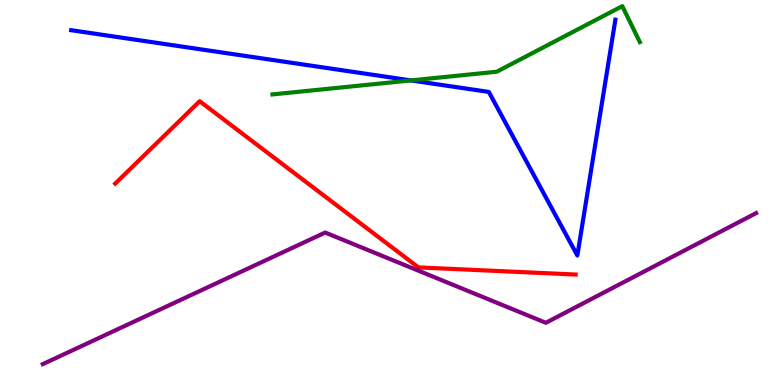[{'lines': ['blue', 'red'], 'intersections': []}, {'lines': ['green', 'red'], 'intersections': []}, {'lines': ['purple', 'red'], 'intersections': []}, {'lines': ['blue', 'green'], 'intersections': [{'x': 5.3, 'y': 7.91}]}, {'lines': ['blue', 'purple'], 'intersections': []}, {'lines': ['green', 'purple'], 'intersections': []}]